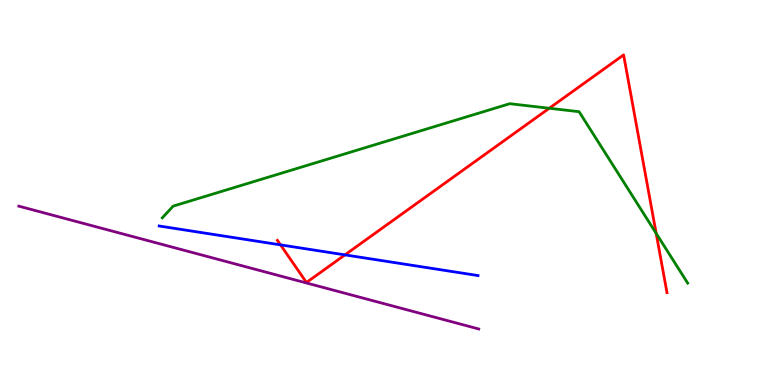[{'lines': ['blue', 'red'], 'intersections': [{'x': 3.62, 'y': 3.64}, {'x': 4.45, 'y': 3.38}]}, {'lines': ['green', 'red'], 'intersections': [{'x': 7.09, 'y': 7.19}, {'x': 8.47, 'y': 3.94}]}, {'lines': ['purple', 'red'], 'intersections': []}, {'lines': ['blue', 'green'], 'intersections': []}, {'lines': ['blue', 'purple'], 'intersections': []}, {'lines': ['green', 'purple'], 'intersections': []}]